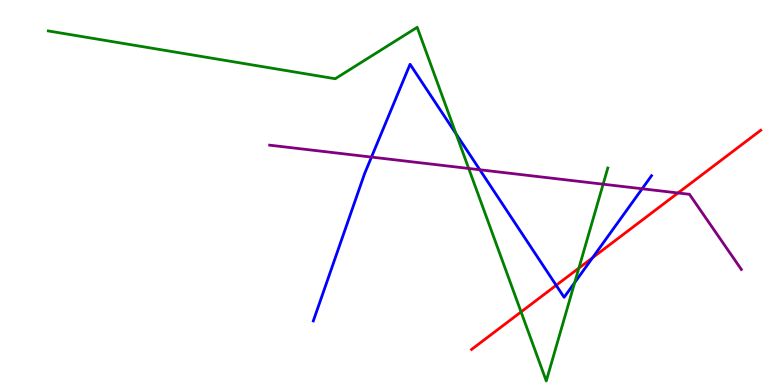[{'lines': ['blue', 'red'], 'intersections': [{'x': 7.18, 'y': 2.59}, {'x': 7.65, 'y': 3.31}]}, {'lines': ['green', 'red'], 'intersections': [{'x': 6.72, 'y': 1.9}, {'x': 7.47, 'y': 3.04}]}, {'lines': ['purple', 'red'], 'intersections': [{'x': 8.75, 'y': 4.99}]}, {'lines': ['blue', 'green'], 'intersections': [{'x': 5.88, 'y': 6.52}, {'x': 7.42, 'y': 2.66}]}, {'lines': ['blue', 'purple'], 'intersections': [{'x': 4.79, 'y': 5.92}, {'x': 6.19, 'y': 5.59}, {'x': 8.29, 'y': 5.1}]}, {'lines': ['green', 'purple'], 'intersections': [{'x': 6.05, 'y': 5.62}, {'x': 7.78, 'y': 5.22}]}]